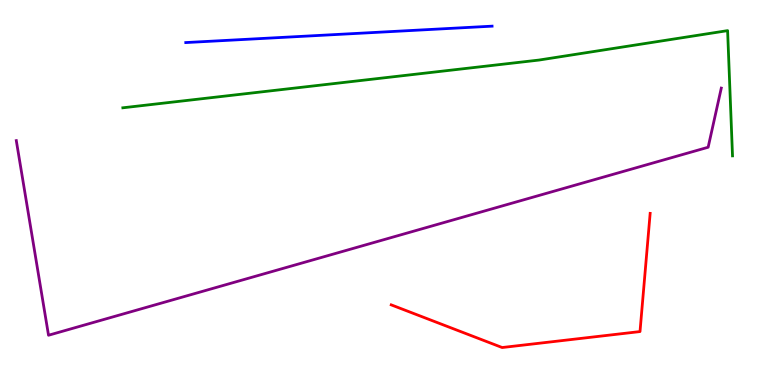[{'lines': ['blue', 'red'], 'intersections': []}, {'lines': ['green', 'red'], 'intersections': []}, {'lines': ['purple', 'red'], 'intersections': []}, {'lines': ['blue', 'green'], 'intersections': []}, {'lines': ['blue', 'purple'], 'intersections': []}, {'lines': ['green', 'purple'], 'intersections': []}]